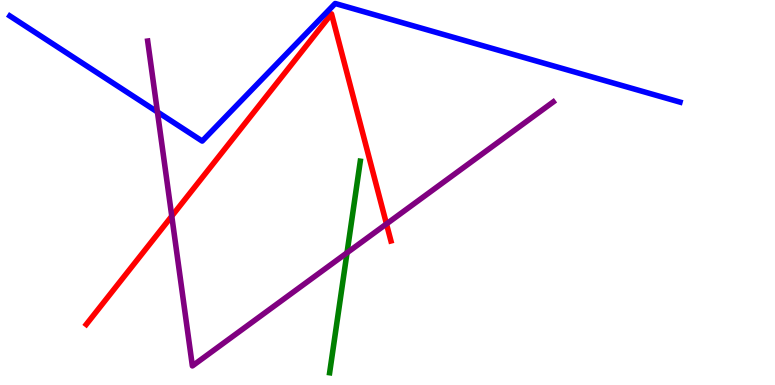[{'lines': ['blue', 'red'], 'intersections': []}, {'lines': ['green', 'red'], 'intersections': []}, {'lines': ['purple', 'red'], 'intersections': [{'x': 2.22, 'y': 4.39}, {'x': 4.99, 'y': 4.18}]}, {'lines': ['blue', 'green'], 'intersections': []}, {'lines': ['blue', 'purple'], 'intersections': [{'x': 2.03, 'y': 7.09}]}, {'lines': ['green', 'purple'], 'intersections': [{'x': 4.48, 'y': 3.43}]}]